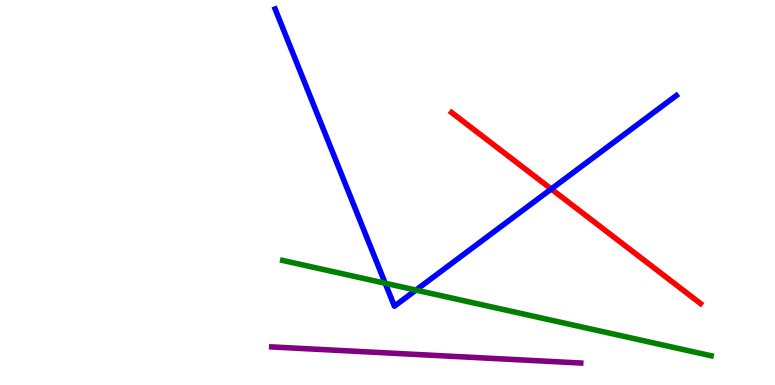[{'lines': ['blue', 'red'], 'intersections': [{'x': 7.11, 'y': 5.09}]}, {'lines': ['green', 'red'], 'intersections': []}, {'lines': ['purple', 'red'], 'intersections': []}, {'lines': ['blue', 'green'], 'intersections': [{'x': 4.97, 'y': 2.64}, {'x': 5.37, 'y': 2.47}]}, {'lines': ['blue', 'purple'], 'intersections': []}, {'lines': ['green', 'purple'], 'intersections': []}]